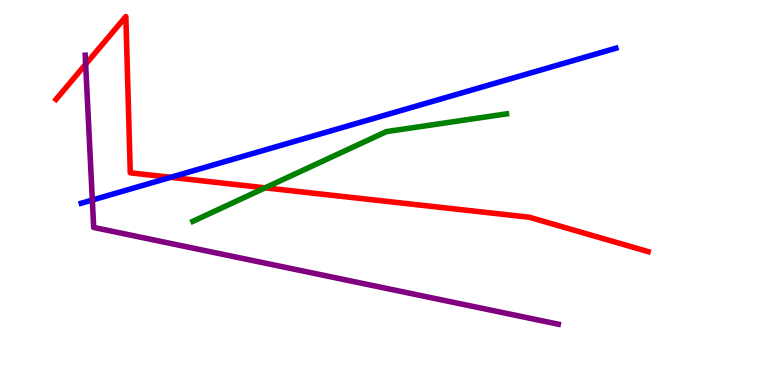[{'lines': ['blue', 'red'], 'intersections': [{'x': 2.2, 'y': 5.39}]}, {'lines': ['green', 'red'], 'intersections': [{'x': 3.42, 'y': 5.12}]}, {'lines': ['purple', 'red'], 'intersections': [{'x': 1.11, 'y': 8.33}]}, {'lines': ['blue', 'green'], 'intersections': []}, {'lines': ['blue', 'purple'], 'intersections': [{'x': 1.19, 'y': 4.8}]}, {'lines': ['green', 'purple'], 'intersections': []}]